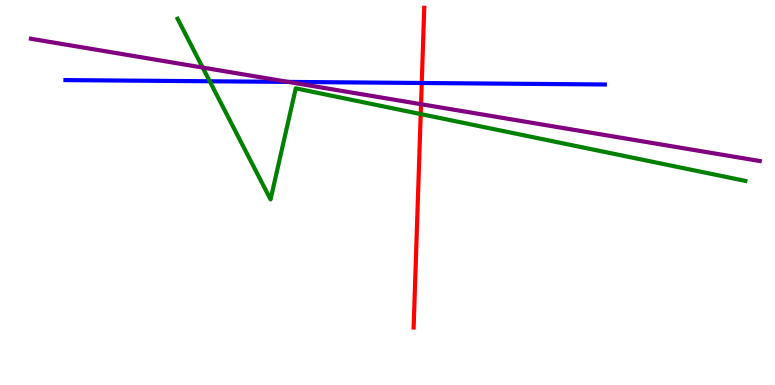[{'lines': ['blue', 'red'], 'intersections': [{'x': 5.44, 'y': 7.84}]}, {'lines': ['green', 'red'], 'intersections': [{'x': 5.43, 'y': 7.04}]}, {'lines': ['purple', 'red'], 'intersections': [{'x': 5.43, 'y': 7.29}]}, {'lines': ['blue', 'green'], 'intersections': [{'x': 2.71, 'y': 7.89}]}, {'lines': ['blue', 'purple'], 'intersections': [{'x': 3.72, 'y': 7.87}]}, {'lines': ['green', 'purple'], 'intersections': [{'x': 2.62, 'y': 8.24}]}]